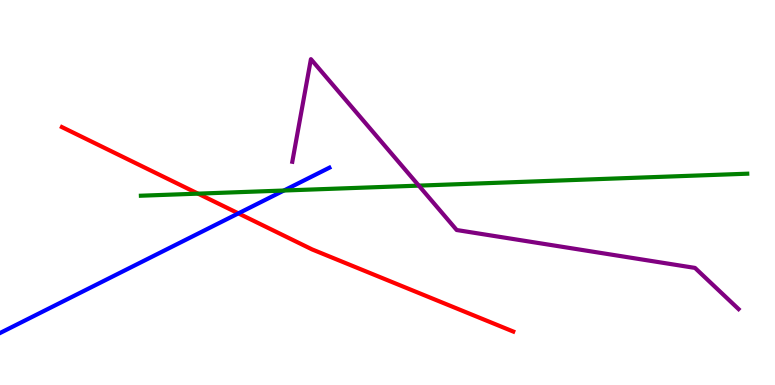[{'lines': ['blue', 'red'], 'intersections': [{'x': 3.08, 'y': 4.46}]}, {'lines': ['green', 'red'], 'intersections': [{'x': 2.56, 'y': 4.97}]}, {'lines': ['purple', 'red'], 'intersections': []}, {'lines': ['blue', 'green'], 'intersections': [{'x': 3.66, 'y': 5.05}]}, {'lines': ['blue', 'purple'], 'intersections': []}, {'lines': ['green', 'purple'], 'intersections': [{'x': 5.4, 'y': 5.18}]}]